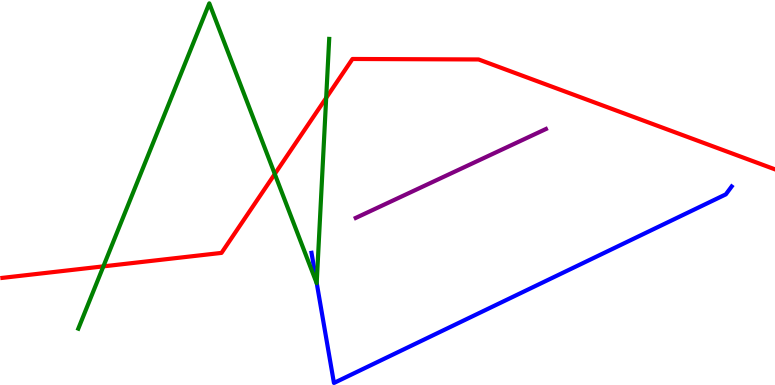[{'lines': ['blue', 'red'], 'intersections': []}, {'lines': ['green', 'red'], 'intersections': [{'x': 1.33, 'y': 3.08}, {'x': 3.55, 'y': 5.48}, {'x': 4.21, 'y': 7.46}]}, {'lines': ['purple', 'red'], 'intersections': []}, {'lines': ['blue', 'green'], 'intersections': [{'x': 4.09, 'y': 2.65}]}, {'lines': ['blue', 'purple'], 'intersections': []}, {'lines': ['green', 'purple'], 'intersections': []}]